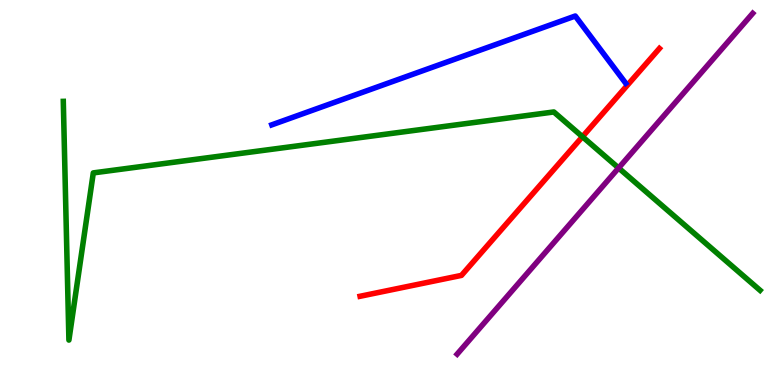[{'lines': ['blue', 'red'], 'intersections': []}, {'lines': ['green', 'red'], 'intersections': [{'x': 7.52, 'y': 6.45}]}, {'lines': ['purple', 'red'], 'intersections': []}, {'lines': ['blue', 'green'], 'intersections': []}, {'lines': ['blue', 'purple'], 'intersections': []}, {'lines': ['green', 'purple'], 'intersections': [{'x': 7.98, 'y': 5.64}]}]